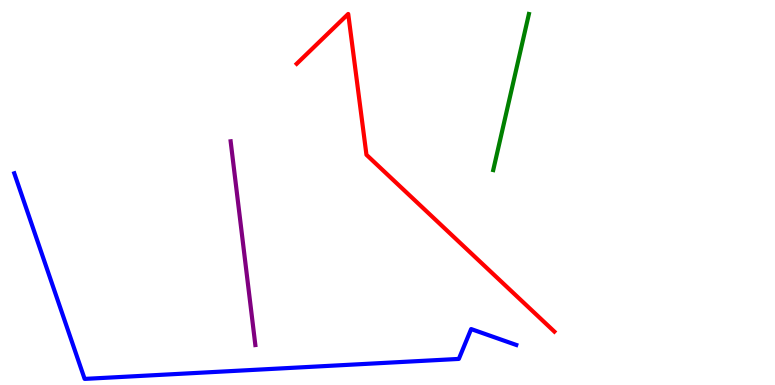[{'lines': ['blue', 'red'], 'intersections': []}, {'lines': ['green', 'red'], 'intersections': []}, {'lines': ['purple', 'red'], 'intersections': []}, {'lines': ['blue', 'green'], 'intersections': []}, {'lines': ['blue', 'purple'], 'intersections': []}, {'lines': ['green', 'purple'], 'intersections': []}]